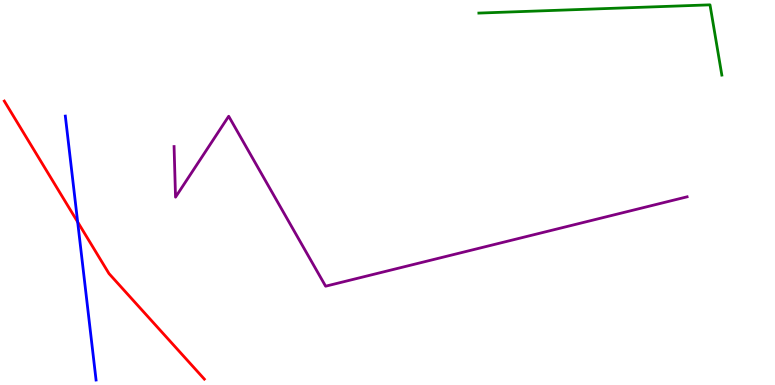[{'lines': ['blue', 'red'], 'intersections': [{'x': 1.0, 'y': 4.24}]}, {'lines': ['green', 'red'], 'intersections': []}, {'lines': ['purple', 'red'], 'intersections': []}, {'lines': ['blue', 'green'], 'intersections': []}, {'lines': ['blue', 'purple'], 'intersections': []}, {'lines': ['green', 'purple'], 'intersections': []}]